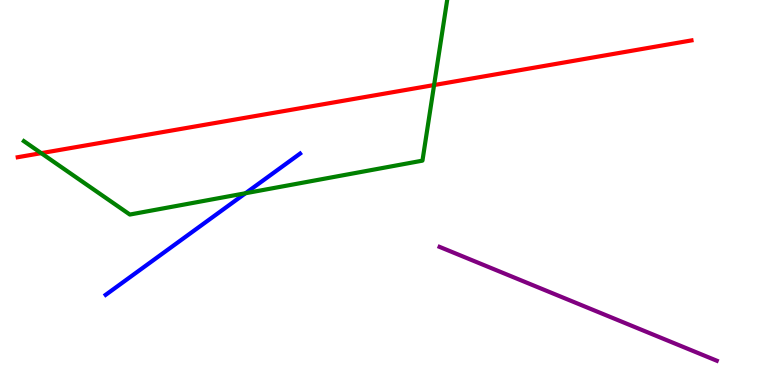[{'lines': ['blue', 'red'], 'intersections': []}, {'lines': ['green', 'red'], 'intersections': [{'x': 0.532, 'y': 6.02}, {'x': 5.6, 'y': 7.79}]}, {'lines': ['purple', 'red'], 'intersections': []}, {'lines': ['blue', 'green'], 'intersections': [{'x': 3.17, 'y': 4.98}]}, {'lines': ['blue', 'purple'], 'intersections': []}, {'lines': ['green', 'purple'], 'intersections': []}]